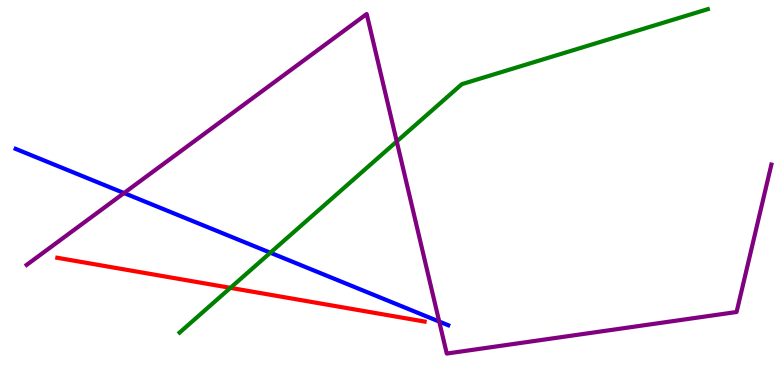[{'lines': ['blue', 'red'], 'intersections': []}, {'lines': ['green', 'red'], 'intersections': [{'x': 2.97, 'y': 2.52}]}, {'lines': ['purple', 'red'], 'intersections': []}, {'lines': ['blue', 'green'], 'intersections': [{'x': 3.49, 'y': 3.44}]}, {'lines': ['blue', 'purple'], 'intersections': [{'x': 1.6, 'y': 4.99}, {'x': 5.67, 'y': 1.65}]}, {'lines': ['green', 'purple'], 'intersections': [{'x': 5.12, 'y': 6.33}]}]